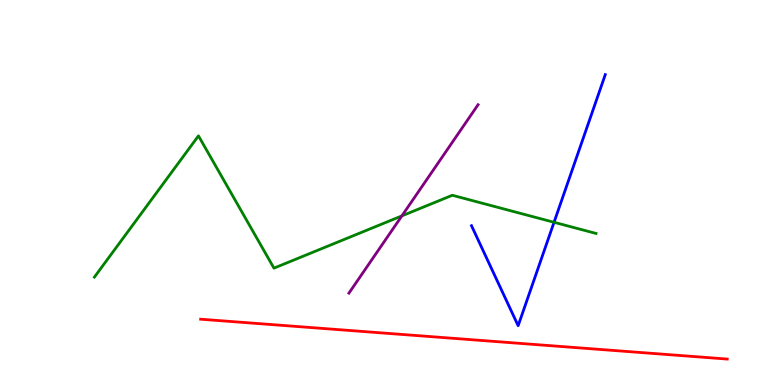[{'lines': ['blue', 'red'], 'intersections': []}, {'lines': ['green', 'red'], 'intersections': []}, {'lines': ['purple', 'red'], 'intersections': []}, {'lines': ['blue', 'green'], 'intersections': [{'x': 7.15, 'y': 4.23}]}, {'lines': ['blue', 'purple'], 'intersections': []}, {'lines': ['green', 'purple'], 'intersections': [{'x': 5.19, 'y': 4.39}]}]